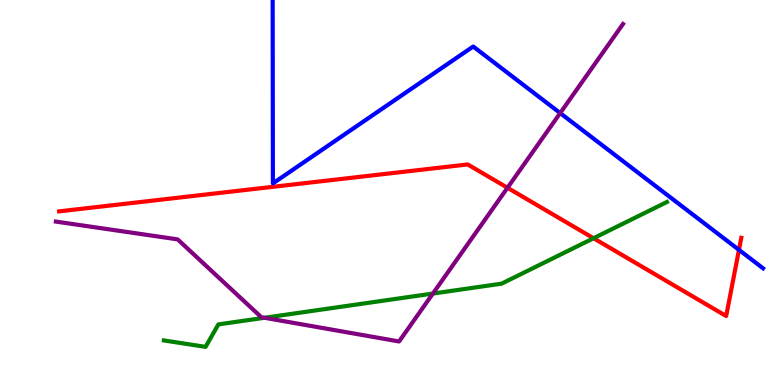[{'lines': ['blue', 'red'], 'intersections': [{'x': 9.54, 'y': 3.51}]}, {'lines': ['green', 'red'], 'intersections': [{'x': 7.66, 'y': 3.81}]}, {'lines': ['purple', 'red'], 'intersections': [{'x': 6.55, 'y': 5.12}]}, {'lines': ['blue', 'green'], 'intersections': []}, {'lines': ['blue', 'purple'], 'intersections': [{'x': 7.23, 'y': 7.06}]}, {'lines': ['green', 'purple'], 'intersections': [{'x': 3.41, 'y': 1.75}, {'x': 5.59, 'y': 2.38}]}]